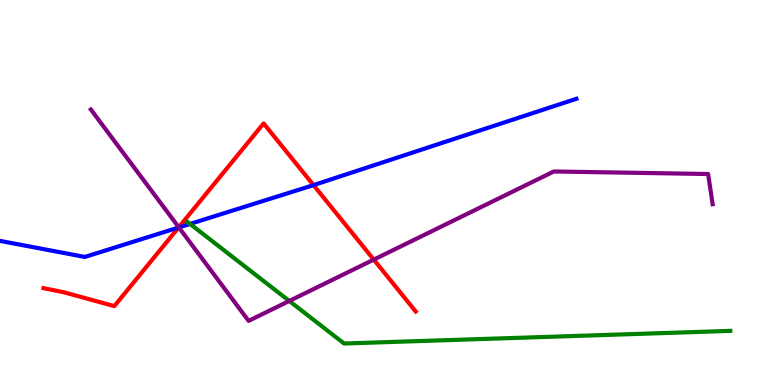[{'lines': ['blue', 'red'], 'intersections': [{'x': 2.3, 'y': 4.09}, {'x': 4.05, 'y': 5.19}]}, {'lines': ['green', 'red'], 'intersections': []}, {'lines': ['purple', 'red'], 'intersections': [{'x': 2.31, 'y': 4.1}, {'x': 4.82, 'y': 3.26}]}, {'lines': ['blue', 'green'], 'intersections': [{'x': 2.45, 'y': 4.18}]}, {'lines': ['blue', 'purple'], 'intersections': [{'x': 2.31, 'y': 4.09}]}, {'lines': ['green', 'purple'], 'intersections': [{'x': 3.73, 'y': 2.18}]}]